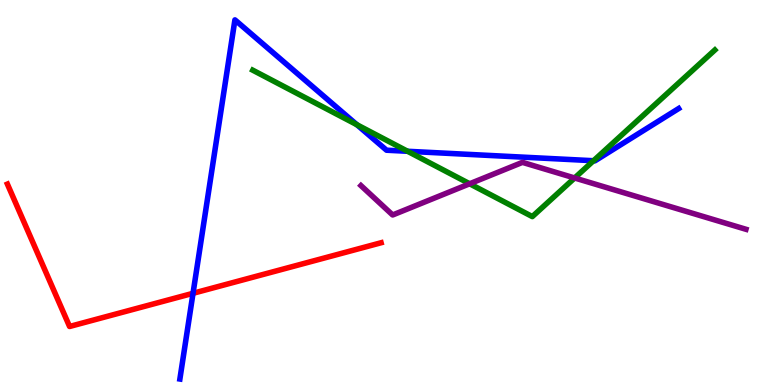[{'lines': ['blue', 'red'], 'intersections': [{'x': 2.49, 'y': 2.38}]}, {'lines': ['green', 'red'], 'intersections': []}, {'lines': ['purple', 'red'], 'intersections': []}, {'lines': ['blue', 'green'], 'intersections': [{'x': 4.61, 'y': 6.76}, {'x': 5.26, 'y': 6.07}, {'x': 7.66, 'y': 5.83}]}, {'lines': ['blue', 'purple'], 'intersections': []}, {'lines': ['green', 'purple'], 'intersections': [{'x': 6.06, 'y': 5.23}, {'x': 7.41, 'y': 5.38}]}]